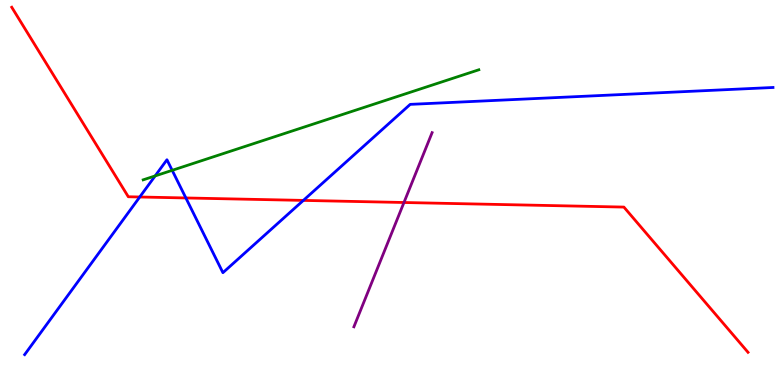[{'lines': ['blue', 'red'], 'intersections': [{'x': 1.8, 'y': 4.88}, {'x': 2.4, 'y': 4.86}, {'x': 3.91, 'y': 4.79}]}, {'lines': ['green', 'red'], 'intersections': []}, {'lines': ['purple', 'red'], 'intersections': [{'x': 5.21, 'y': 4.74}]}, {'lines': ['blue', 'green'], 'intersections': [{'x': 2.0, 'y': 5.43}, {'x': 2.22, 'y': 5.58}]}, {'lines': ['blue', 'purple'], 'intersections': []}, {'lines': ['green', 'purple'], 'intersections': []}]